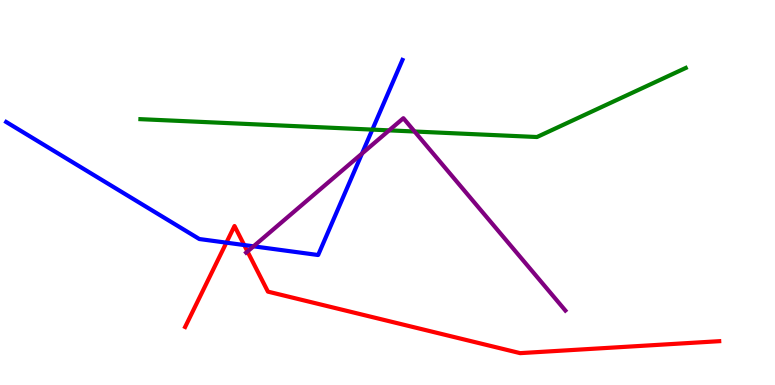[{'lines': ['blue', 'red'], 'intersections': [{'x': 2.92, 'y': 3.7}, {'x': 3.15, 'y': 3.63}]}, {'lines': ['green', 'red'], 'intersections': []}, {'lines': ['purple', 'red'], 'intersections': [{'x': 3.19, 'y': 3.47}]}, {'lines': ['blue', 'green'], 'intersections': [{'x': 4.8, 'y': 6.63}]}, {'lines': ['blue', 'purple'], 'intersections': [{'x': 3.27, 'y': 3.6}, {'x': 4.67, 'y': 6.01}]}, {'lines': ['green', 'purple'], 'intersections': [{'x': 5.02, 'y': 6.61}, {'x': 5.35, 'y': 6.58}]}]